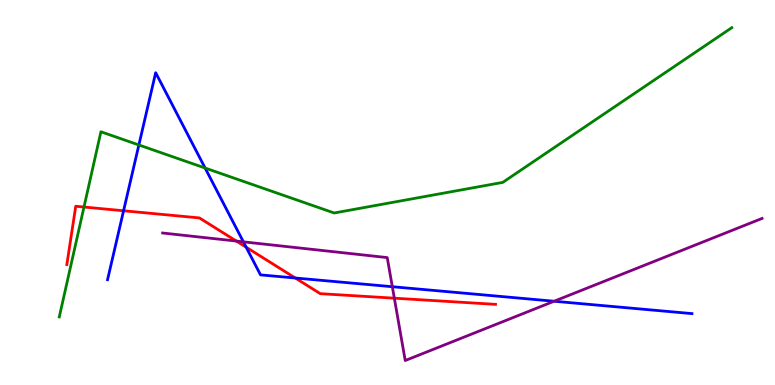[{'lines': ['blue', 'red'], 'intersections': [{'x': 1.59, 'y': 4.53}, {'x': 3.18, 'y': 3.58}, {'x': 3.81, 'y': 2.78}]}, {'lines': ['green', 'red'], 'intersections': [{'x': 1.08, 'y': 4.62}]}, {'lines': ['purple', 'red'], 'intersections': [{'x': 3.05, 'y': 3.74}, {'x': 5.09, 'y': 2.26}]}, {'lines': ['blue', 'green'], 'intersections': [{'x': 1.79, 'y': 6.23}, {'x': 2.65, 'y': 5.64}]}, {'lines': ['blue', 'purple'], 'intersections': [{'x': 3.14, 'y': 3.72}, {'x': 5.06, 'y': 2.55}, {'x': 7.15, 'y': 2.18}]}, {'lines': ['green', 'purple'], 'intersections': []}]